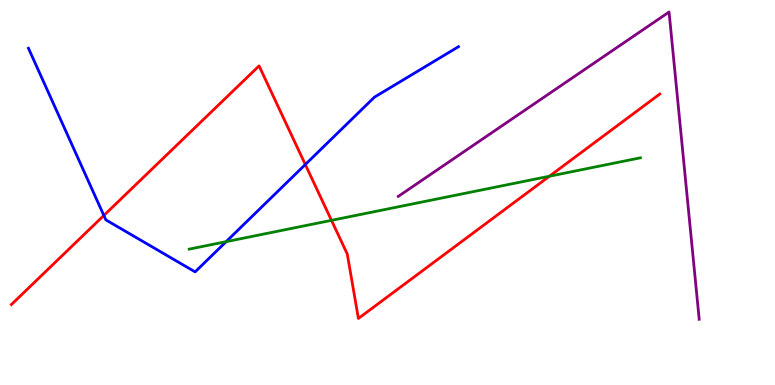[{'lines': ['blue', 'red'], 'intersections': [{'x': 1.34, 'y': 4.4}, {'x': 3.94, 'y': 5.73}]}, {'lines': ['green', 'red'], 'intersections': [{'x': 4.28, 'y': 4.28}, {'x': 7.09, 'y': 5.42}]}, {'lines': ['purple', 'red'], 'intersections': []}, {'lines': ['blue', 'green'], 'intersections': [{'x': 2.92, 'y': 3.72}]}, {'lines': ['blue', 'purple'], 'intersections': []}, {'lines': ['green', 'purple'], 'intersections': []}]